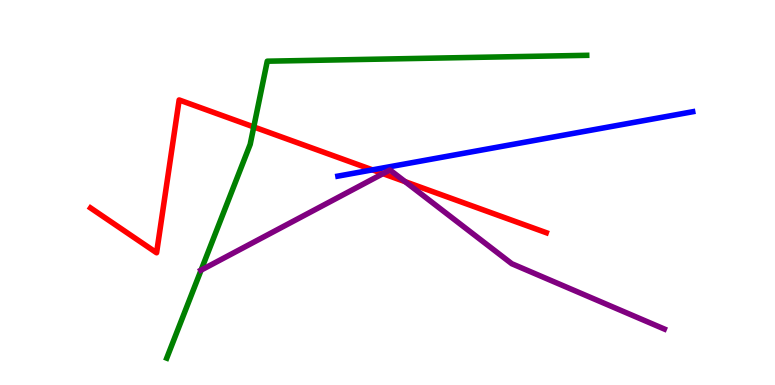[{'lines': ['blue', 'red'], 'intersections': [{'x': 4.81, 'y': 5.59}]}, {'lines': ['green', 'red'], 'intersections': [{'x': 3.27, 'y': 6.7}]}, {'lines': ['purple', 'red'], 'intersections': [{'x': 4.94, 'y': 5.49}, {'x': 5.23, 'y': 5.28}]}, {'lines': ['blue', 'green'], 'intersections': []}, {'lines': ['blue', 'purple'], 'intersections': []}, {'lines': ['green', 'purple'], 'intersections': [{'x': 2.59, 'y': 2.98}]}]